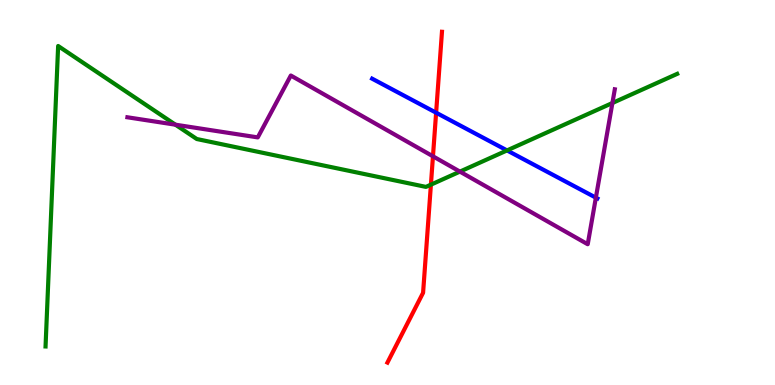[{'lines': ['blue', 'red'], 'intersections': [{'x': 5.63, 'y': 7.07}]}, {'lines': ['green', 'red'], 'intersections': [{'x': 5.56, 'y': 5.2}]}, {'lines': ['purple', 'red'], 'intersections': [{'x': 5.59, 'y': 5.94}]}, {'lines': ['blue', 'green'], 'intersections': [{'x': 6.54, 'y': 6.09}]}, {'lines': ['blue', 'purple'], 'intersections': [{'x': 7.69, 'y': 4.87}]}, {'lines': ['green', 'purple'], 'intersections': [{'x': 2.26, 'y': 6.76}, {'x': 5.93, 'y': 5.54}, {'x': 7.9, 'y': 7.32}]}]